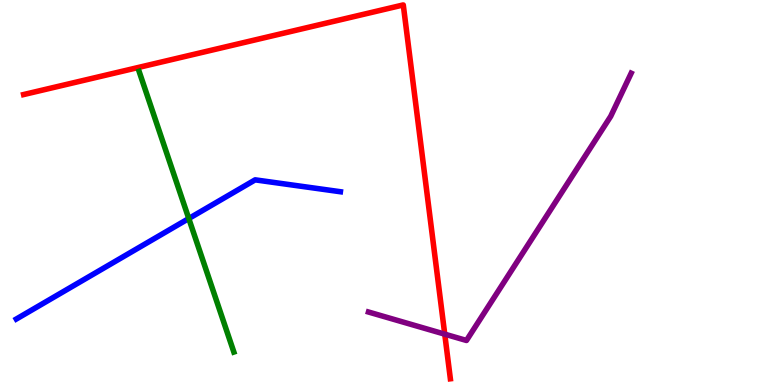[{'lines': ['blue', 'red'], 'intersections': []}, {'lines': ['green', 'red'], 'intersections': []}, {'lines': ['purple', 'red'], 'intersections': [{'x': 5.74, 'y': 1.32}]}, {'lines': ['blue', 'green'], 'intersections': [{'x': 2.44, 'y': 4.32}]}, {'lines': ['blue', 'purple'], 'intersections': []}, {'lines': ['green', 'purple'], 'intersections': []}]